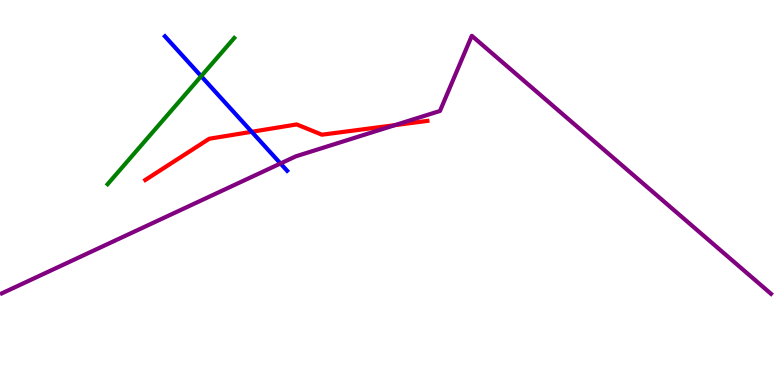[{'lines': ['blue', 'red'], 'intersections': [{'x': 3.25, 'y': 6.58}]}, {'lines': ['green', 'red'], 'intersections': []}, {'lines': ['purple', 'red'], 'intersections': [{'x': 5.1, 'y': 6.75}]}, {'lines': ['blue', 'green'], 'intersections': [{'x': 2.6, 'y': 8.02}]}, {'lines': ['blue', 'purple'], 'intersections': [{'x': 3.62, 'y': 5.75}]}, {'lines': ['green', 'purple'], 'intersections': []}]